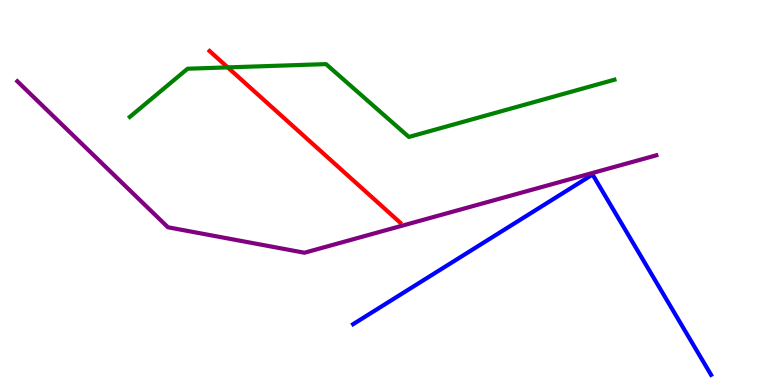[{'lines': ['blue', 'red'], 'intersections': []}, {'lines': ['green', 'red'], 'intersections': [{'x': 2.94, 'y': 8.25}]}, {'lines': ['purple', 'red'], 'intersections': []}, {'lines': ['blue', 'green'], 'intersections': []}, {'lines': ['blue', 'purple'], 'intersections': []}, {'lines': ['green', 'purple'], 'intersections': []}]